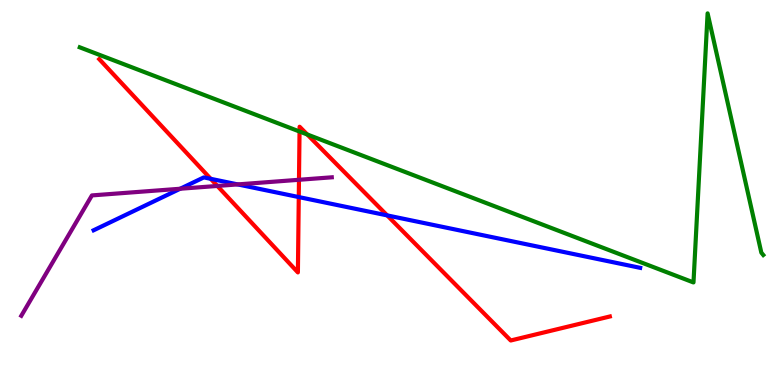[{'lines': ['blue', 'red'], 'intersections': [{'x': 2.72, 'y': 5.36}, {'x': 3.86, 'y': 4.88}, {'x': 5.0, 'y': 4.41}]}, {'lines': ['green', 'red'], 'intersections': [{'x': 3.87, 'y': 6.58}, {'x': 3.96, 'y': 6.51}]}, {'lines': ['purple', 'red'], 'intersections': [{'x': 2.8, 'y': 5.17}, {'x': 3.86, 'y': 5.33}]}, {'lines': ['blue', 'green'], 'intersections': []}, {'lines': ['blue', 'purple'], 'intersections': [{'x': 2.32, 'y': 5.1}, {'x': 3.07, 'y': 5.21}]}, {'lines': ['green', 'purple'], 'intersections': []}]